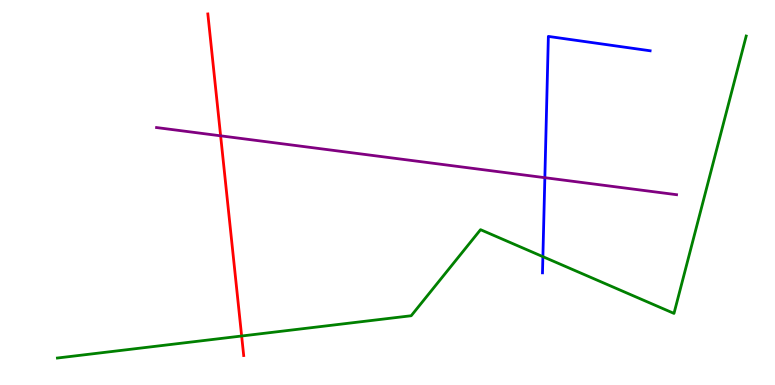[{'lines': ['blue', 'red'], 'intersections': []}, {'lines': ['green', 'red'], 'intersections': [{'x': 3.12, 'y': 1.27}]}, {'lines': ['purple', 'red'], 'intersections': [{'x': 2.85, 'y': 6.47}]}, {'lines': ['blue', 'green'], 'intersections': [{'x': 7.0, 'y': 3.33}]}, {'lines': ['blue', 'purple'], 'intersections': [{'x': 7.03, 'y': 5.38}]}, {'lines': ['green', 'purple'], 'intersections': []}]